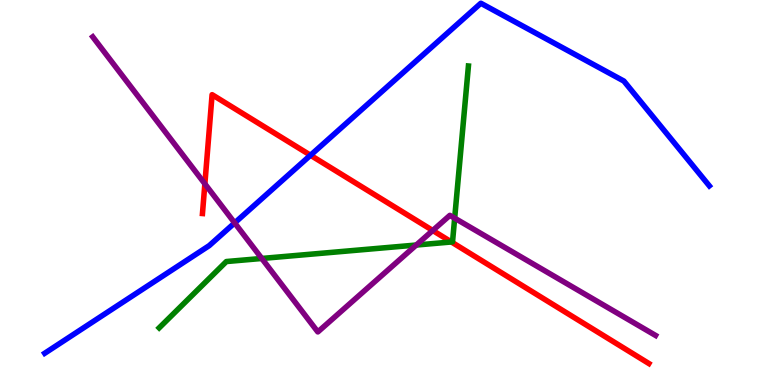[{'lines': ['blue', 'red'], 'intersections': [{'x': 4.01, 'y': 5.97}]}, {'lines': ['green', 'red'], 'intersections': [{'x': 5.82, 'y': 3.71}]}, {'lines': ['purple', 'red'], 'intersections': [{'x': 2.64, 'y': 5.22}, {'x': 5.58, 'y': 4.01}]}, {'lines': ['blue', 'green'], 'intersections': []}, {'lines': ['blue', 'purple'], 'intersections': [{'x': 3.03, 'y': 4.21}]}, {'lines': ['green', 'purple'], 'intersections': [{'x': 3.38, 'y': 3.29}, {'x': 5.37, 'y': 3.64}, {'x': 5.87, 'y': 4.33}]}]